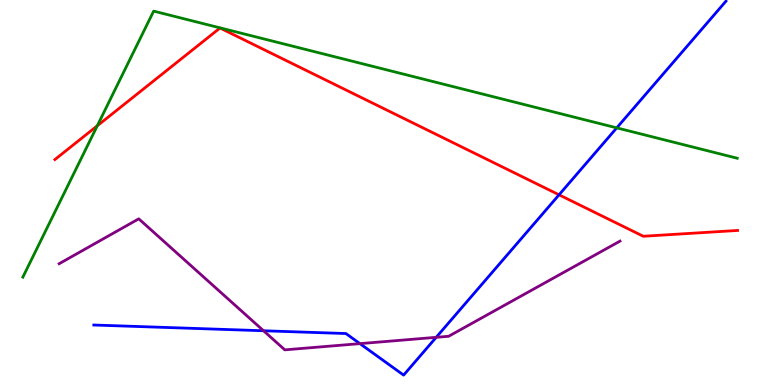[{'lines': ['blue', 'red'], 'intersections': [{'x': 7.21, 'y': 4.94}]}, {'lines': ['green', 'red'], 'intersections': [{'x': 1.26, 'y': 6.73}]}, {'lines': ['purple', 'red'], 'intersections': []}, {'lines': ['blue', 'green'], 'intersections': [{'x': 7.96, 'y': 6.68}]}, {'lines': ['blue', 'purple'], 'intersections': [{'x': 3.4, 'y': 1.41}, {'x': 4.64, 'y': 1.07}, {'x': 5.63, 'y': 1.24}]}, {'lines': ['green', 'purple'], 'intersections': []}]